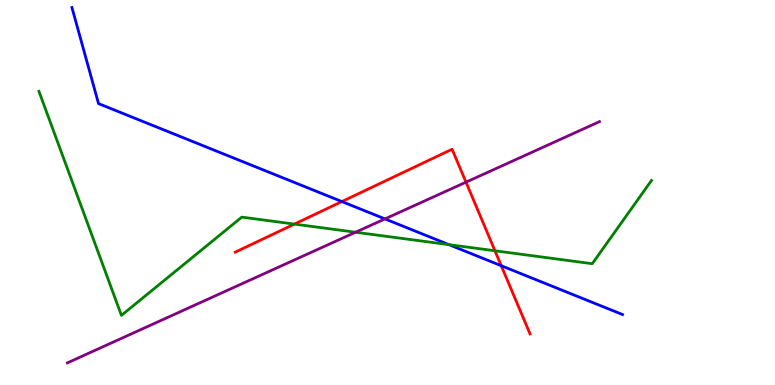[{'lines': ['blue', 'red'], 'intersections': [{'x': 4.41, 'y': 4.76}, {'x': 6.47, 'y': 3.1}]}, {'lines': ['green', 'red'], 'intersections': [{'x': 3.8, 'y': 4.18}, {'x': 6.39, 'y': 3.49}]}, {'lines': ['purple', 'red'], 'intersections': [{'x': 6.01, 'y': 5.27}]}, {'lines': ['blue', 'green'], 'intersections': [{'x': 5.79, 'y': 3.65}]}, {'lines': ['blue', 'purple'], 'intersections': [{'x': 4.97, 'y': 4.31}]}, {'lines': ['green', 'purple'], 'intersections': [{'x': 4.59, 'y': 3.97}]}]